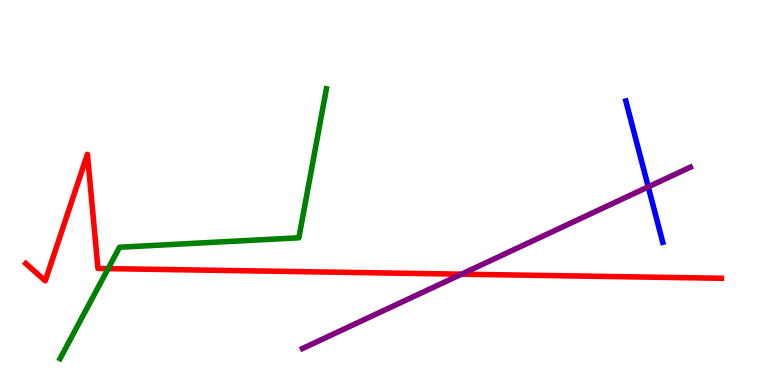[{'lines': ['blue', 'red'], 'intersections': []}, {'lines': ['green', 'red'], 'intersections': [{'x': 1.4, 'y': 3.02}]}, {'lines': ['purple', 'red'], 'intersections': [{'x': 5.95, 'y': 2.88}]}, {'lines': ['blue', 'green'], 'intersections': []}, {'lines': ['blue', 'purple'], 'intersections': [{'x': 8.36, 'y': 5.15}]}, {'lines': ['green', 'purple'], 'intersections': []}]